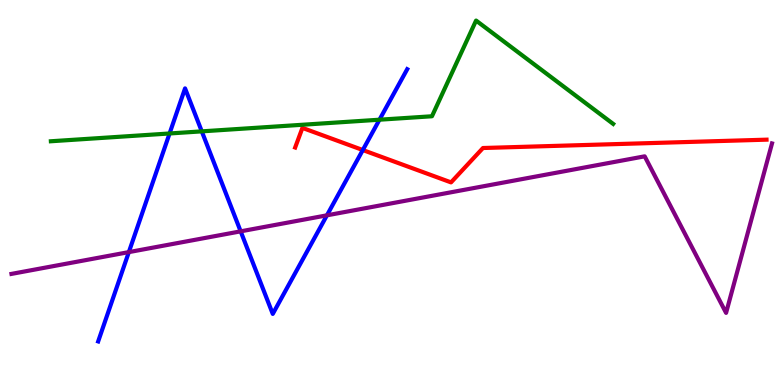[{'lines': ['blue', 'red'], 'intersections': [{'x': 4.68, 'y': 6.1}]}, {'lines': ['green', 'red'], 'intersections': []}, {'lines': ['purple', 'red'], 'intersections': []}, {'lines': ['blue', 'green'], 'intersections': [{'x': 2.19, 'y': 6.53}, {'x': 2.6, 'y': 6.59}, {'x': 4.9, 'y': 6.89}]}, {'lines': ['blue', 'purple'], 'intersections': [{'x': 1.66, 'y': 3.45}, {'x': 3.11, 'y': 3.99}, {'x': 4.22, 'y': 4.41}]}, {'lines': ['green', 'purple'], 'intersections': []}]